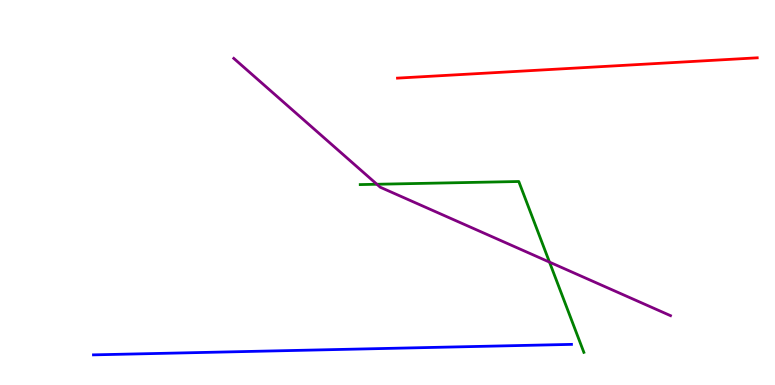[{'lines': ['blue', 'red'], 'intersections': []}, {'lines': ['green', 'red'], 'intersections': []}, {'lines': ['purple', 'red'], 'intersections': []}, {'lines': ['blue', 'green'], 'intersections': []}, {'lines': ['blue', 'purple'], 'intersections': []}, {'lines': ['green', 'purple'], 'intersections': [{'x': 4.86, 'y': 5.21}, {'x': 7.09, 'y': 3.19}]}]